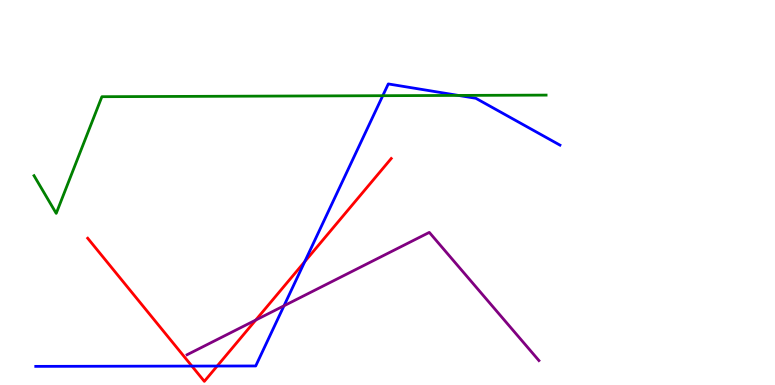[{'lines': ['blue', 'red'], 'intersections': [{'x': 2.48, 'y': 0.491}, {'x': 2.8, 'y': 0.492}, {'x': 3.93, 'y': 3.2}]}, {'lines': ['green', 'red'], 'intersections': []}, {'lines': ['purple', 'red'], 'intersections': [{'x': 3.3, 'y': 1.69}]}, {'lines': ['blue', 'green'], 'intersections': [{'x': 4.94, 'y': 7.51}, {'x': 5.91, 'y': 7.52}]}, {'lines': ['blue', 'purple'], 'intersections': [{'x': 3.66, 'y': 2.06}]}, {'lines': ['green', 'purple'], 'intersections': []}]